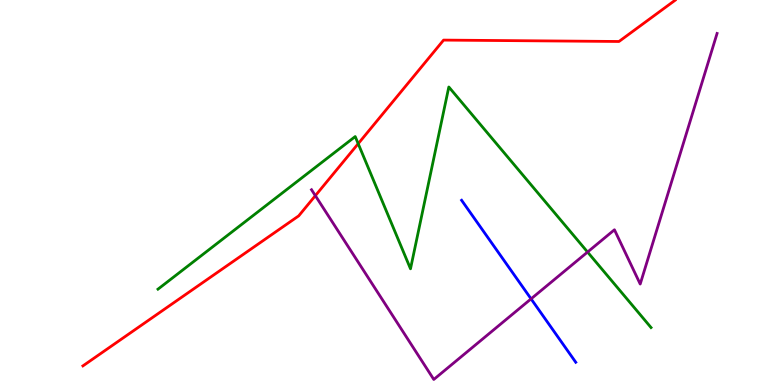[{'lines': ['blue', 'red'], 'intersections': []}, {'lines': ['green', 'red'], 'intersections': [{'x': 4.62, 'y': 6.27}]}, {'lines': ['purple', 'red'], 'intersections': [{'x': 4.07, 'y': 4.92}]}, {'lines': ['blue', 'green'], 'intersections': []}, {'lines': ['blue', 'purple'], 'intersections': [{'x': 6.85, 'y': 2.24}]}, {'lines': ['green', 'purple'], 'intersections': [{'x': 7.58, 'y': 3.45}]}]